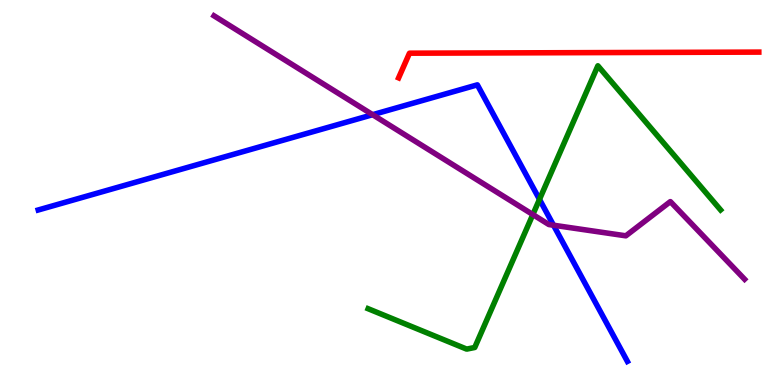[{'lines': ['blue', 'red'], 'intersections': []}, {'lines': ['green', 'red'], 'intersections': []}, {'lines': ['purple', 'red'], 'intersections': []}, {'lines': ['blue', 'green'], 'intersections': [{'x': 6.96, 'y': 4.82}]}, {'lines': ['blue', 'purple'], 'intersections': [{'x': 4.81, 'y': 7.02}, {'x': 7.14, 'y': 4.15}]}, {'lines': ['green', 'purple'], 'intersections': [{'x': 6.88, 'y': 4.43}]}]